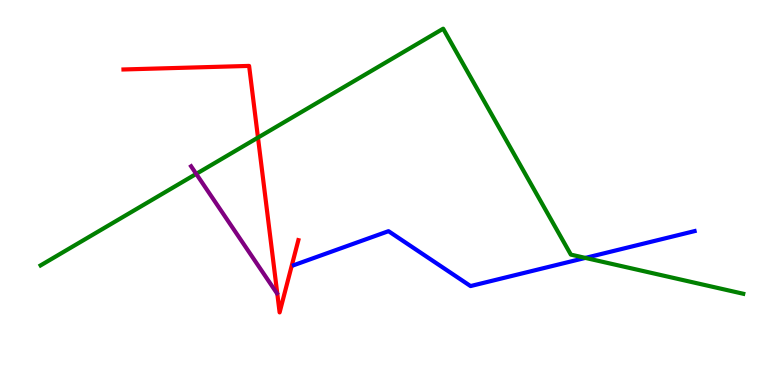[{'lines': ['blue', 'red'], 'intersections': []}, {'lines': ['green', 'red'], 'intersections': [{'x': 3.33, 'y': 6.43}]}, {'lines': ['purple', 'red'], 'intersections': []}, {'lines': ['blue', 'green'], 'intersections': [{'x': 7.55, 'y': 3.3}]}, {'lines': ['blue', 'purple'], 'intersections': []}, {'lines': ['green', 'purple'], 'intersections': [{'x': 2.53, 'y': 5.48}]}]